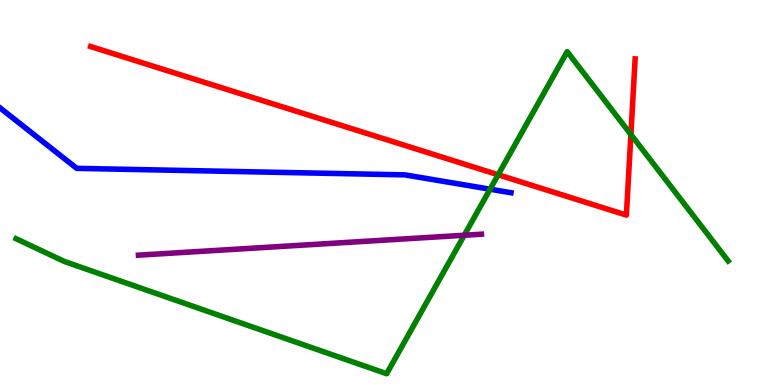[{'lines': ['blue', 'red'], 'intersections': []}, {'lines': ['green', 'red'], 'intersections': [{'x': 6.43, 'y': 5.46}, {'x': 8.14, 'y': 6.51}]}, {'lines': ['purple', 'red'], 'intersections': []}, {'lines': ['blue', 'green'], 'intersections': [{'x': 6.32, 'y': 5.09}]}, {'lines': ['blue', 'purple'], 'intersections': []}, {'lines': ['green', 'purple'], 'intersections': [{'x': 5.99, 'y': 3.89}]}]